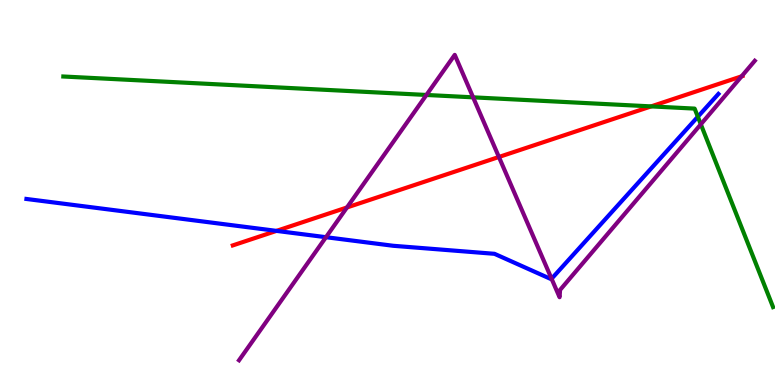[{'lines': ['blue', 'red'], 'intersections': [{'x': 3.57, 'y': 4.0}]}, {'lines': ['green', 'red'], 'intersections': [{'x': 8.4, 'y': 7.24}]}, {'lines': ['purple', 'red'], 'intersections': [{'x': 4.48, 'y': 4.61}, {'x': 6.44, 'y': 5.92}, {'x': 9.57, 'y': 8.02}]}, {'lines': ['blue', 'green'], 'intersections': [{'x': 9.0, 'y': 6.97}]}, {'lines': ['blue', 'purple'], 'intersections': [{'x': 4.21, 'y': 3.84}, {'x': 7.12, 'y': 2.76}]}, {'lines': ['green', 'purple'], 'intersections': [{'x': 5.5, 'y': 7.53}, {'x': 6.1, 'y': 7.47}, {'x': 9.04, 'y': 6.77}]}]